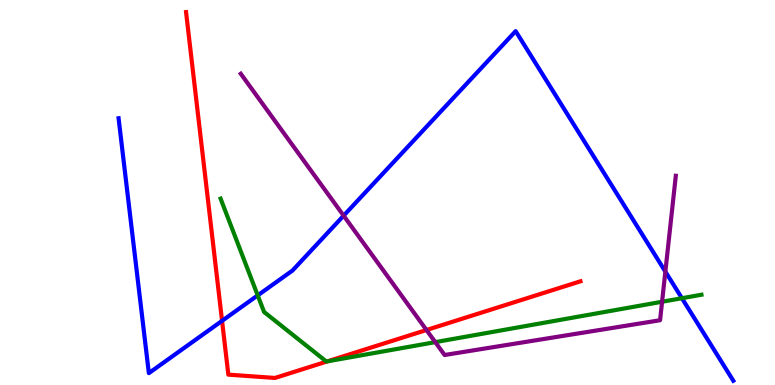[{'lines': ['blue', 'red'], 'intersections': [{'x': 2.87, 'y': 1.67}]}, {'lines': ['green', 'red'], 'intersections': [{'x': 4.23, 'y': 0.615}]}, {'lines': ['purple', 'red'], 'intersections': [{'x': 5.5, 'y': 1.43}]}, {'lines': ['blue', 'green'], 'intersections': [{'x': 3.33, 'y': 2.33}, {'x': 8.8, 'y': 2.25}]}, {'lines': ['blue', 'purple'], 'intersections': [{'x': 4.43, 'y': 4.4}, {'x': 8.59, 'y': 2.95}]}, {'lines': ['green', 'purple'], 'intersections': [{'x': 5.62, 'y': 1.11}, {'x': 8.54, 'y': 2.16}]}]